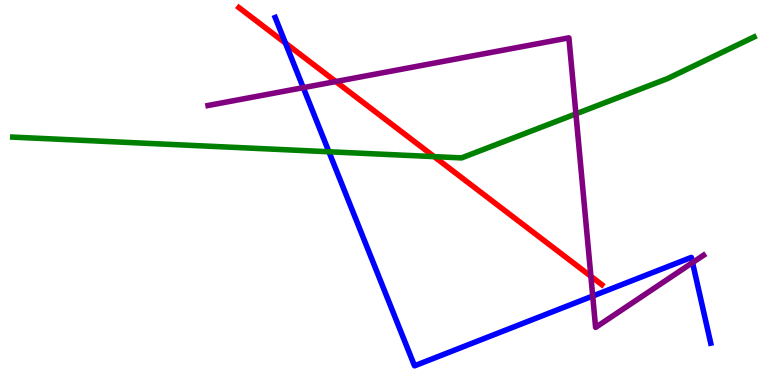[{'lines': ['blue', 'red'], 'intersections': [{'x': 3.68, 'y': 8.88}]}, {'lines': ['green', 'red'], 'intersections': [{'x': 5.6, 'y': 5.93}]}, {'lines': ['purple', 'red'], 'intersections': [{'x': 4.33, 'y': 7.88}, {'x': 7.62, 'y': 2.82}]}, {'lines': ['blue', 'green'], 'intersections': [{'x': 4.24, 'y': 6.06}]}, {'lines': ['blue', 'purple'], 'intersections': [{'x': 3.91, 'y': 7.72}, {'x': 7.65, 'y': 2.31}, {'x': 8.94, 'y': 3.18}]}, {'lines': ['green', 'purple'], 'intersections': [{'x': 7.43, 'y': 7.04}]}]